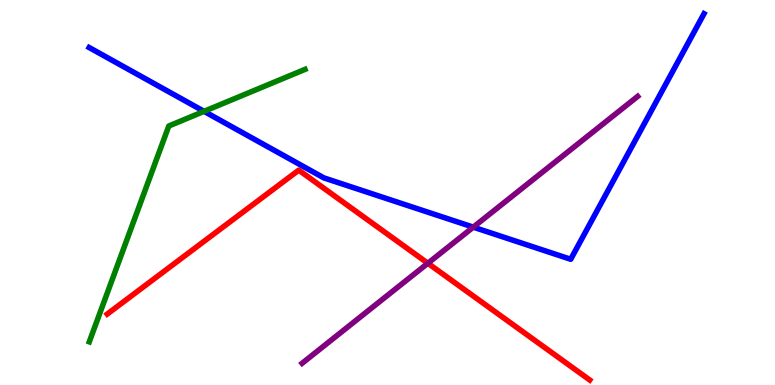[{'lines': ['blue', 'red'], 'intersections': []}, {'lines': ['green', 'red'], 'intersections': []}, {'lines': ['purple', 'red'], 'intersections': [{'x': 5.52, 'y': 3.16}]}, {'lines': ['blue', 'green'], 'intersections': [{'x': 2.63, 'y': 7.11}]}, {'lines': ['blue', 'purple'], 'intersections': [{'x': 6.11, 'y': 4.1}]}, {'lines': ['green', 'purple'], 'intersections': []}]